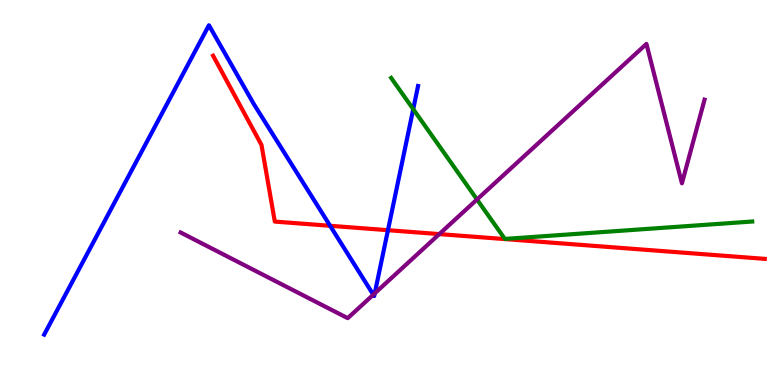[{'lines': ['blue', 'red'], 'intersections': [{'x': 4.26, 'y': 4.14}, {'x': 5.01, 'y': 4.02}]}, {'lines': ['green', 'red'], 'intersections': []}, {'lines': ['purple', 'red'], 'intersections': [{'x': 5.67, 'y': 3.92}]}, {'lines': ['blue', 'green'], 'intersections': [{'x': 5.33, 'y': 7.16}]}, {'lines': ['blue', 'purple'], 'intersections': [{'x': 4.82, 'y': 2.35}, {'x': 4.84, 'y': 2.38}]}, {'lines': ['green', 'purple'], 'intersections': [{'x': 6.15, 'y': 4.82}]}]